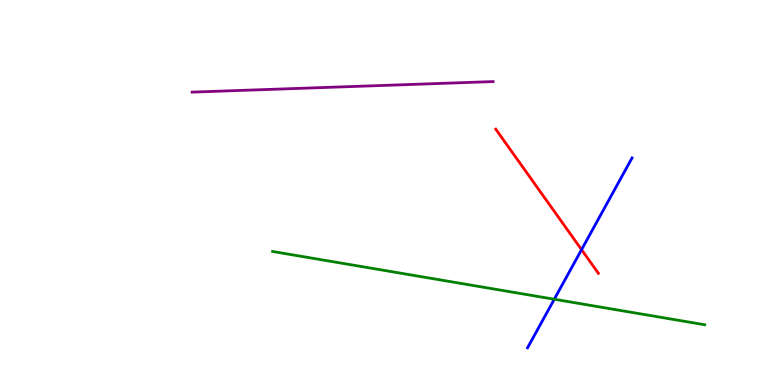[{'lines': ['blue', 'red'], 'intersections': [{'x': 7.5, 'y': 3.51}]}, {'lines': ['green', 'red'], 'intersections': []}, {'lines': ['purple', 'red'], 'intersections': []}, {'lines': ['blue', 'green'], 'intersections': [{'x': 7.15, 'y': 2.23}]}, {'lines': ['blue', 'purple'], 'intersections': []}, {'lines': ['green', 'purple'], 'intersections': []}]